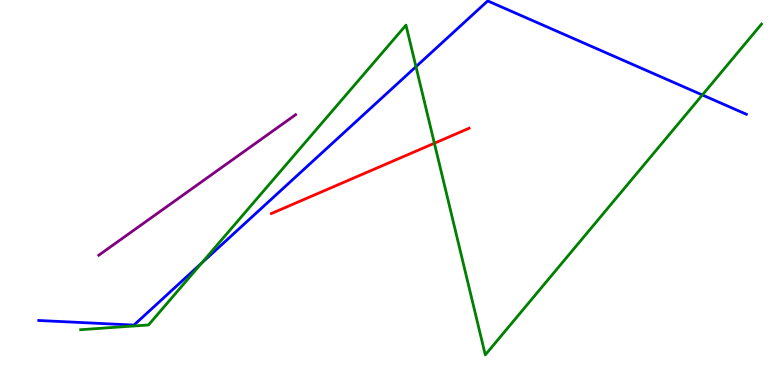[{'lines': ['blue', 'red'], 'intersections': []}, {'lines': ['green', 'red'], 'intersections': [{'x': 5.6, 'y': 6.28}]}, {'lines': ['purple', 'red'], 'intersections': []}, {'lines': ['blue', 'green'], 'intersections': [{'x': 2.6, 'y': 3.17}, {'x': 5.37, 'y': 8.27}, {'x': 9.06, 'y': 7.53}]}, {'lines': ['blue', 'purple'], 'intersections': []}, {'lines': ['green', 'purple'], 'intersections': []}]